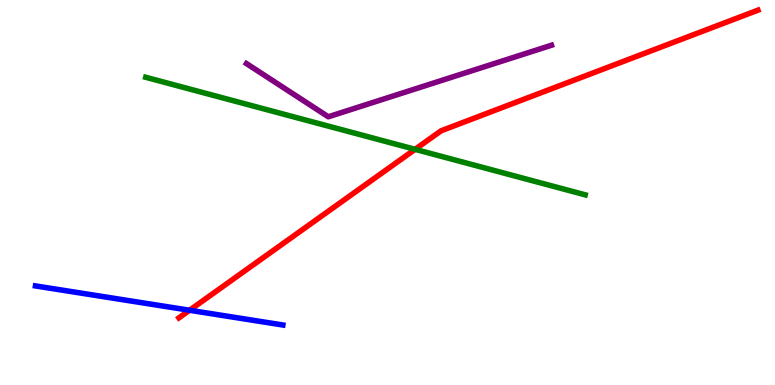[{'lines': ['blue', 'red'], 'intersections': [{'x': 2.45, 'y': 1.94}]}, {'lines': ['green', 'red'], 'intersections': [{'x': 5.36, 'y': 6.12}]}, {'lines': ['purple', 'red'], 'intersections': []}, {'lines': ['blue', 'green'], 'intersections': []}, {'lines': ['blue', 'purple'], 'intersections': []}, {'lines': ['green', 'purple'], 'intersections': []}]